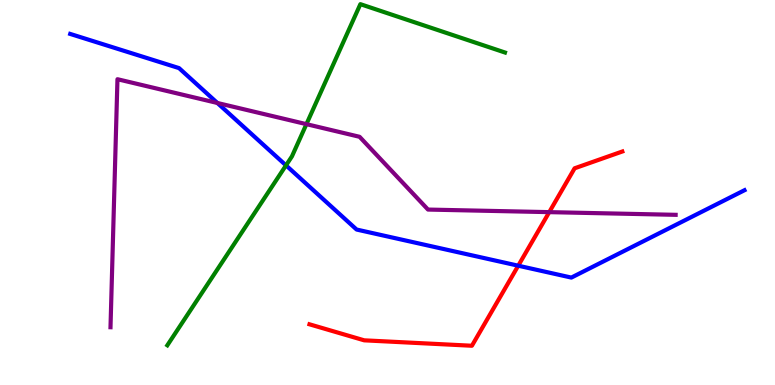[{'lines': ['blue', 'red'], 'intersections': [{'x': 6.69, 'y': 3.1}]}, {'lines': ['green', 'red'], 'intersections': []}, {'lines': ['purple', 'red'], 'intersections': [{'x': 7.09, 'y': 4.49}]}, {'lines': ['blue', 'green'], 'intersections': [{'x': 3.69, 'y': 5.7}]}, {'lines': ['blue', 'purple'], 'intersections': [{'x': 2.8, 'y': 7.33}]}, {'lines': ['green', 'purple'], 'intersections': [{'x': 3.95, 'y': 6.78}]}]